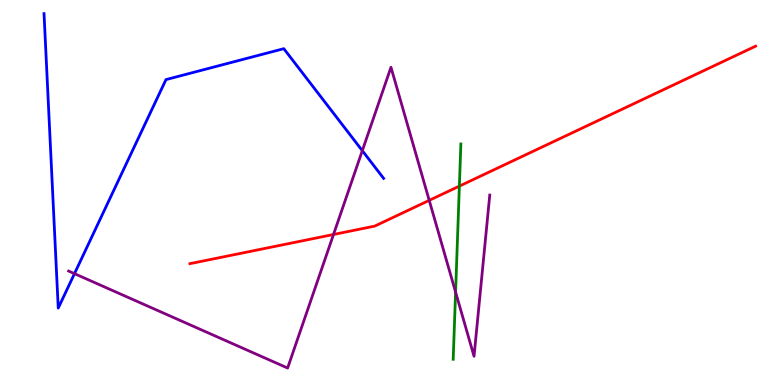[{'lines': ['blue', 'red'], 'intersections': []}, {'lines': ['green', 'red'], 'intersections': [{'x': 5.93, 'y': 5.17}]}, {'lines': ['purple', 'red'], 'intersections': [{'x': 4.3, 'y': 3.91}, {'x': 5.54, 'y': 4.8}]}, {'lines': ['blue', 'green'], 'intersections': []}, {'lines': ['blue', 'purple'], 'intersections': [{'x': 0.961, 'y': 2.89}, {'x': 4.67, 'y': 6.09}]}, {'lines': ['green', 'purple'], 'intersections': [{'x': 5.88, 'y': 2.41}]}]